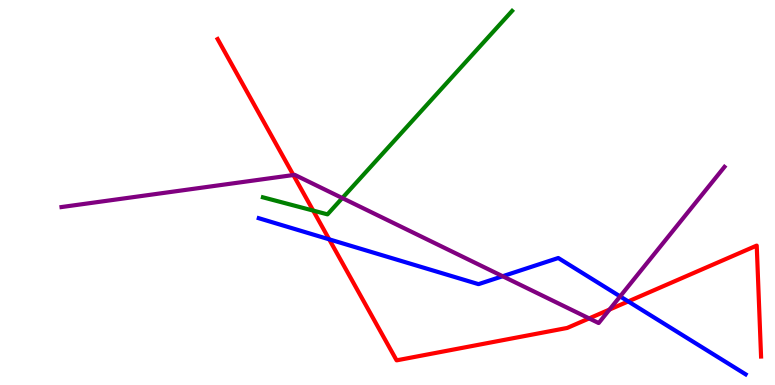[{'lines': ['blue', 'red'], 'intersections': [{'x': 4.25, 'y': 3.78}, {'x': 8.11, 'y': 2.17}]}, {'lines': ['green', 'red'], 'intersections': [{'x': 4.04, 'y': 4.53}]}, {'lines': ['purple', 'red'], 'intersections': [{'x': 3.79, 'y': 5.45}, {'x': 7.6, 'y': 1.73}, {'x': 7.86, 'y': 1.96}]}, {'lines': ['blue', 'green'], 'intersections': []}, {'lines': ['blue', 'purple'], 'intersections': [{'x': 6.49, 'y': 2.83}, {'x': 8.0, 'y': 2.3}]}, {'lines': ['green', 'purple'], 'intersections': [{'x': 4.42, 'y': 4.86}]}]